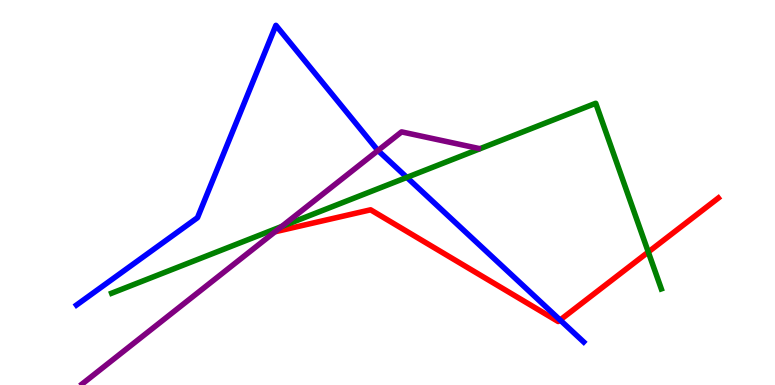[{'lines': ['blue', 'red'], 'intersections': [{'x': 7.23, 'y': 1.69}]}, {'lines': ['green', 'red'], 'intersections': [{'x': 8.37, 'y': 3.45}]}, {'lines': ['purple', 'red'], 'intersections': []}, {'lines': ['blue', 'green'], 'intersections': [{'x': 5.25, 'y': 5.39}]}, {'lines': ['blue', 'purple'], 'intersections': [{'x': 4.88, 'y': 6.09}]}, {'lines': ['green', 'purple'], 'intersections': [{'x': 3.63, 'y': 4.12}]}]